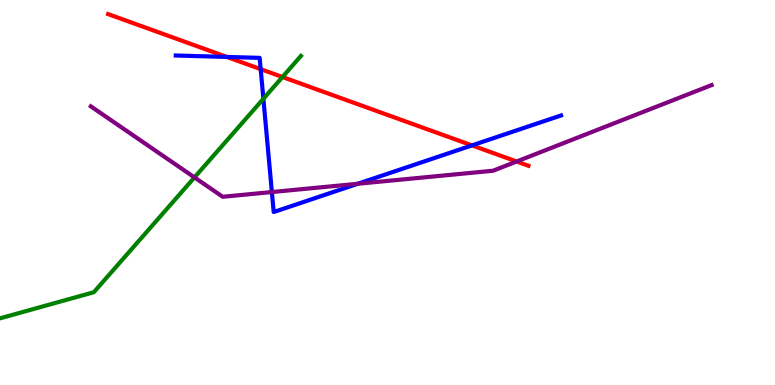[{'lines': ['blue', 'red'], 'intersections': [{'x': 2.93, 'y': 8.52}, {'x': 3.36, 'y': 8.2}, {'x': 6.09, 'y': 6.22}]}, {'lines': ['green', 'red'], 'intersections': [{'x': 3.64, 'y': 8.0}]}, {'lines': ['purple', 'red'], 'intersections': [{'x': 6.67, 'y': 5.81}]}, {'lines': ['blue', 'green'], 'intersections': [{'x': 3.4, 'y': 7.43}]}, {'lines': ['blue', 'purple'], 'intersections': [{'x': 3.51, 'y': 5.01}, {'x': 4.62, 'y': 5.23}]}, {'lines': ['green', 'purple'], 'intersections': [{'x': 2.51, 'y': 5.39}]}]